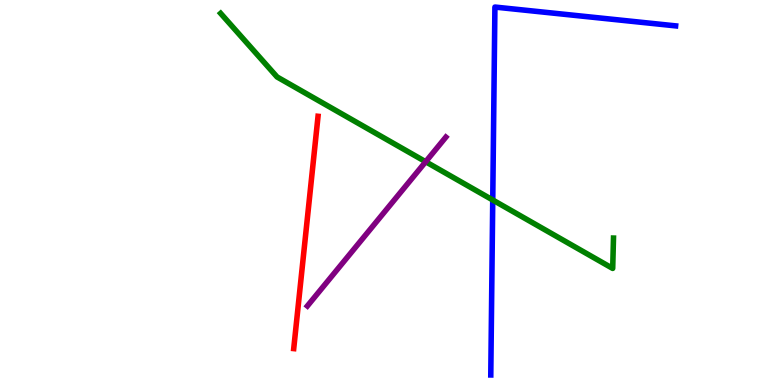[{'lines': ['blue', 'red'], 'intersections': []}, {'lines': ['green', 'red'], 'intersections': []}, {'lines': ['purple', 'red'], 'intersections': []}, {'lines': ['blue', 'green'], 'intersections': [{'x': 6.36, 'y': 4.81}]}, {'lines': ['blue', 'purple'], 'intersections': []}, {'lines': ['green', 'purple'], 'intersections': [{'x': 5.49, 'y': 5.8}]}]